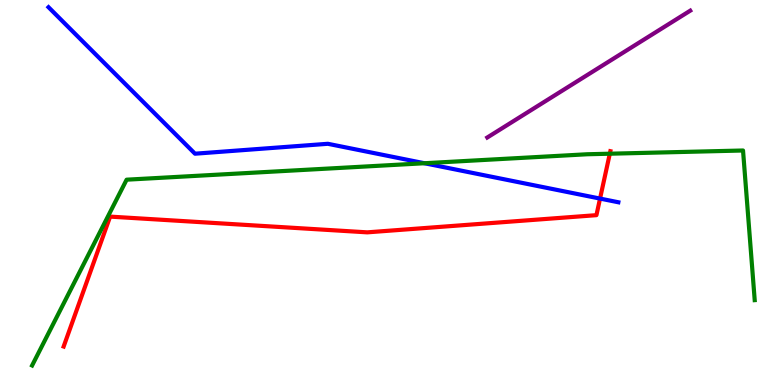[{'lines': ['blue', 'red'], 'intersections': [{'x': 7.74, 'y': 4.84}]}, {'lines': ['green', 'red'], 'intersections': [{'x': 7.87, 'y': 6.01}]}, {'lines': ['purple', 'red'], 'intersections': []}, {'lines': ['blue', 'green'], 'intersections': [{'x': 5.48, 'y': 5.76}]}, {'lines': ['blue', 'purple'], 'intersections': []}, {'lines': ['green', 'purple'], 'intersections': []}]